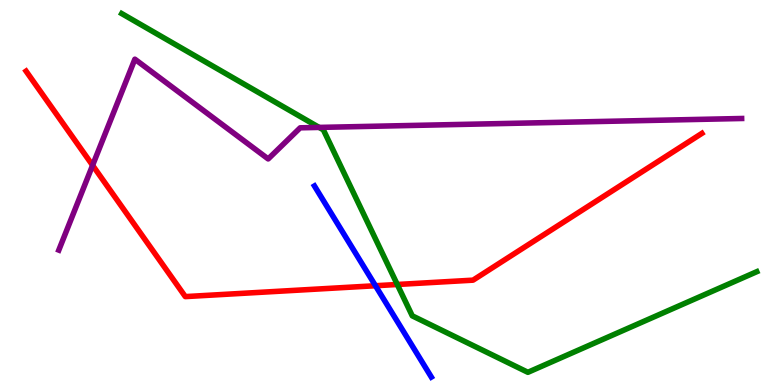[{'lines': ['blue', 'red'], 'intersections': [{'x': 4.84, 'y': 2.58}]}, {'lines': ['green', 'red'], 'intersections': [{'x': 5.13, 'y': 2.61}]}, {'lines': ['purple', 'red'], 'intersections': [{'x': 1.19, 'y': 5.71}]}, {'lines': ['blue', 'green'], 'intersections': []}, {'lines': ['blue', 'purple'], 'intersections': []}, {'lines': ['green', 'purple'], 'intersections': [{'x': 4.12, 'y': 6.69}]}]